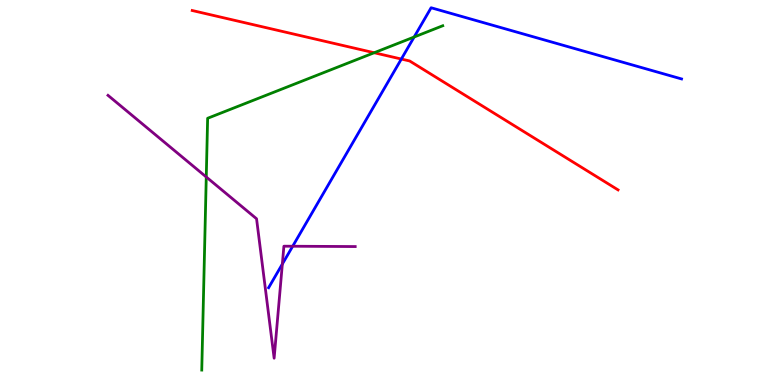[{'lines': ['blue', 'red'], 'intersections': [{'x': 5.18, 'y': 8.47}]}, {'lines': ['green', 'red'], 'intersections': [{'x': 4.83, 'y': 8.63}]}, {'lines': ['purple', 'red'], 'intersections': []}, {'lines': ['blue', 'green'], 'intersections': [{'x': 5.34, 'y': 9.04}]}, {'lines': ['blue', 'purple'], 'intersections': [{'x': 3.64, 'y': 3.14}, {'x': 3.78, 'y': 3.6}]}, {'lines': ['green', 'purple'], 'intersections': [{'x': 2.66, 'y': 5.4}]}]